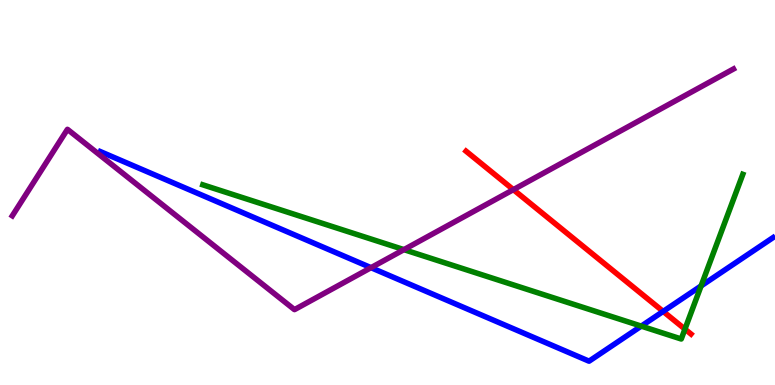[{'lines': ['blue', 'red'], 'intersections': [{'x': 8.56, 'y': 1.91}]}, {'lines': ['green', 'red'], 'intersections': [{'x': 8.84, 'y': 1.45}]}, {'lines': ['purple', 'red'], 'intersections': [{'x': 6.62, 'y': 5.07}]}, {'lines': ['blue', 'green'], 'intersections': [{'x': 8.27, 'y': 1.53}, {'x': 9.05, 'y': 2.57}]}, {'lines': ['blue', 'purple'], 'intersections': [{'x': 4.79, 'y': 3.05}]}, {'lines': ['green', 'purple'], 'intersections': [{'x': 5.21, 'y': 3.52}]}]